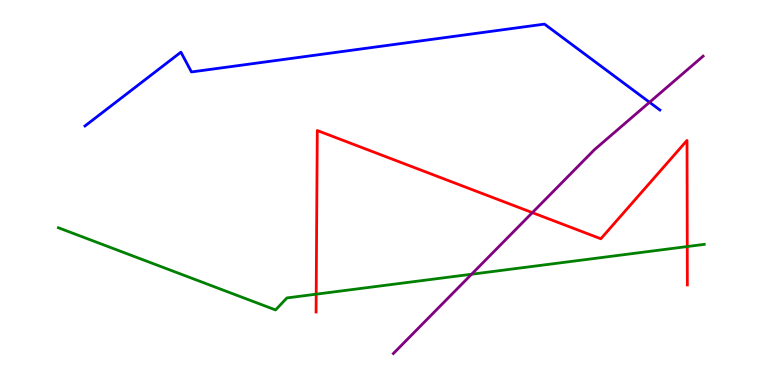[{'lines': ['blue', 'red'], 'intersections': []}, {'lines': ['green', 'red'], 'intersections': [{'x': 4.08, 'y': 2.36}, {'x': 8.87, 'y': 3.6}]}, {'lines': ['purple', 'red'], 'intersections': [{'x': 6.87, 'y': 4.48}]}, {'lines': ['blue', 'green'], 'intersections': []}, {'lines': ['blue', 'purple'], 'intersections': [{'x': 8.38, 'y': 7.34}]}, {'lines': ['green', 'purple'], 'intersections': [{'x': 6.08, 'y': 2.88}]}]